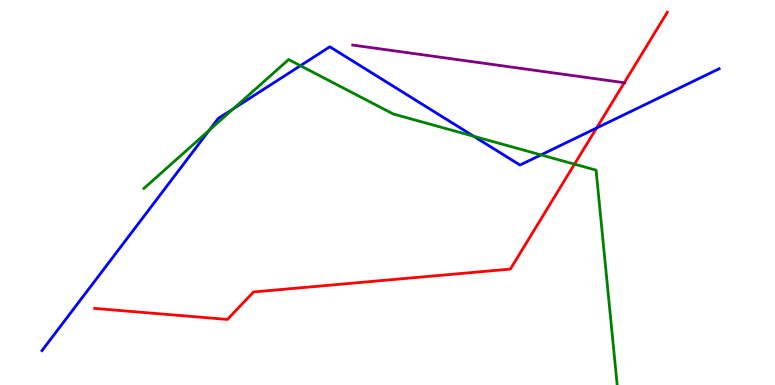[{'lines': ['blue', 'red'], 'intersections': [{'x': 7.7, 'y': 6.67}]}, {'lines': ['green', 'red'], 'intersections': [{'x': 7.41, 'y': 5.74}]}, {'lines': ['purple', 'red'], 'intersections': [{'x': 8.06, 'y': 7.85}]}, {'lines': ['blue', 'green'], 'intersections': [{'x': 2.7, 'y': 6.62}, {'x': 3.01, 'y': 7.18}, {'x': 3.88, 'y': 8.29}, {'x': 6.11, 'y': 6.46}, {'x': 6.98, 'y': 5.98}]}, {'lines': ['blue', 'purple'], 'intersections': []}, {'lines': ['green', 'purple'], 'intersections': []}]